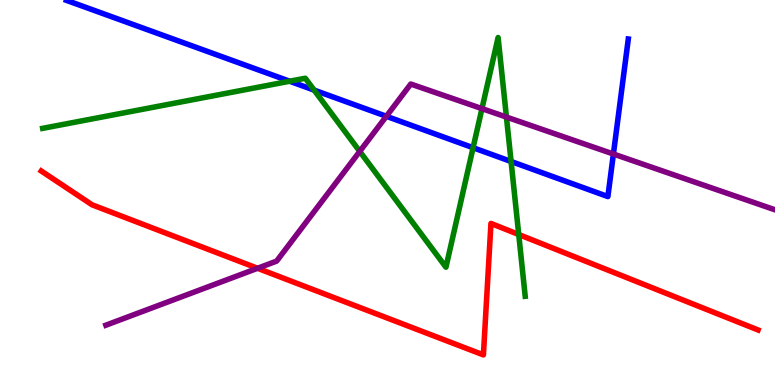[{'lines': ['blue', 'red'], 'intersections': []}, {'lines': ['green', 'red'], 'intersections': [{'x': 6.69, 'y': 3.91}]}, {'lines': ['purple', 'red'], 'intersections': [{'x': 3.32, 'y': 3.03}]}, {'lines': ['blue', 'green'], 'intersections': [{'x': 3.74, 'y': 7.89}, {'x': 4.05, 'y': 7.66}, {'x': 6.1, 'y': 6.16}, {'x': 6.59, 'y': 5.81}]}, {'lines': ['blue', 'purple'], 'intersections': [{'x': 4.99, 'y': 6.98}, {'x': 7.91, 'y': 6.0}]}, {'lines': ['green', 'purple'], 'intersections': [{'x': 4.64, 'y': 6.07}, {'x': 6.22, 'y': 7.18}, {'x': 6.53, 'y': 6.96}]}]